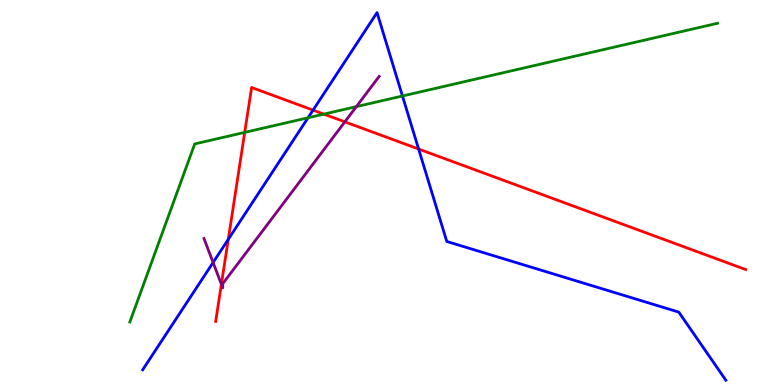[{'lines': ['blue', 'red'], 'intersections': [{'x': 2.95, 'y': 3.78}, {'x': 4.04, 'y': 7.14}, {'x': 5.4, 'y': 6.13}]}, {'lines': ['green', 'red'], 'intersections': [{'x': 3.16, 'y': 6.56}, {'x': 4.18, 'y': 7.04}]}, {'lines': ['purple', 'red'], 'intersections': [{'x': 2.86, 'y': 2.62}, {'x': 4.45, 'y': 6.84}]}, {'lines': ['blue', 'green'], 'intersections': [{'x': 3.97, 'y': 6.94}, {'x': 5.19, 'y': 7.51}]}, {'lines': ['blue', 'purple'], 'intersections': [{'x': 2.75, 'y': 3.18}]}, {'lines': ['green', 'purple'], 'intersections': [{'x': 4.6, 'y': 7.23}]}]